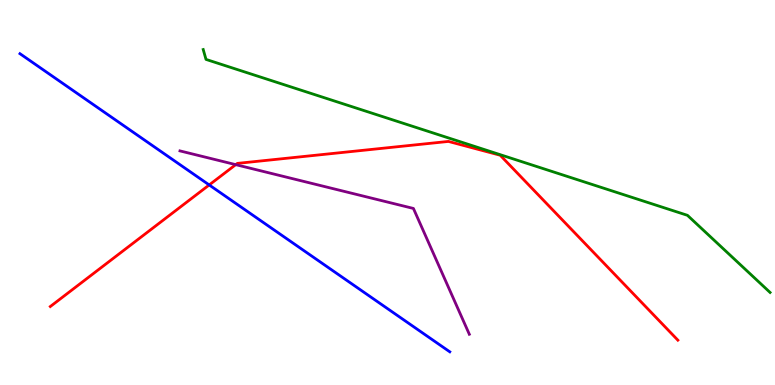[{'lines': ['blue', 'red'], 'intersections': [{'x': 2.7, 'y': 5.2}]}, {'lines': ['green', 'red'], 'intersections': []}, {'lines': ['purple', 'red'], 'intersections': [{'x': 3.04, 'y': 5.72}]}, {'lines': ['blue', 'green'], 'intersections': []}, {'lines': ['blue', 'purple'], 'intersections': []}, {'lines': ['green', 'purple'], 'intersections': []}]